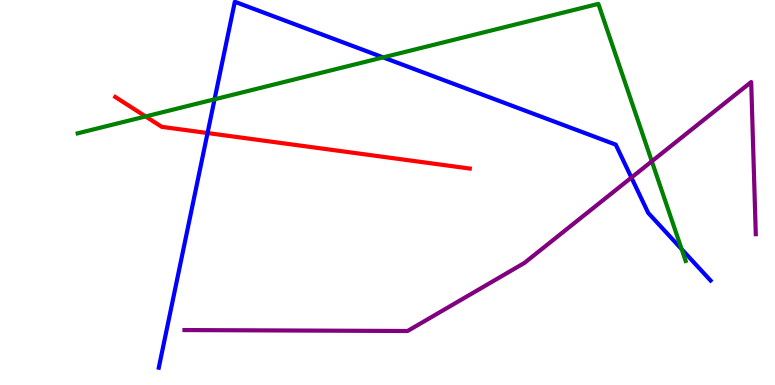[{'lines': ['blue', 'red'], 'intersections': [{'x': 2.68, 'y': 6.54}]}, {'lines': ['green', 'red'], 'intersections': [{'x': 1.88, 'y': 6.98}]}, {'lines': ['purple', 'red'], 'intersections': []}, {'lines': ['blue', 'green'], 'intersections': [{'x': 2.77, 'y': 7.42}, {'x': 4.94, 'y': 8.51}, {'x': 8.8, 'y': 3.53}]}, {'lines': ['blue', 'purple'], 'intersections': [{'x': 8.15, 'y': 5.39}]}, {'lines': ['green', 'purple'], 'intersections': [{'x': 8.41, 'y': 5.81}]}]